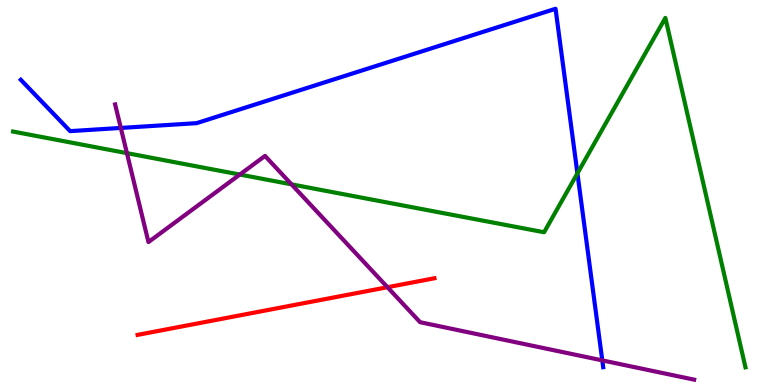[{'lines': ['blue', 'red'], 'intersections': []}, {'lines': ['green', 'red'], 'intersections': []}, {'lines': ['purple', 'red'], 'intersections': [{'x': 5.0, 'y': 2.54}]}, {'lines': ['blue', 'green'], 'intersections': [{'x': 7.45, 'y': 5.5}]}, {'lines': ['blue', 'purple'], 'intersections': [{'x': 1.56, 'y': 6.68}, {'x': 7.77, 'y': 0.639}]}, {'lines': ['green', 'purple'], 'intersections': [{'x': 1.64, 'y': 6.02}, {'x': 3.09, 'y': 5.47}, {'x': 3.76, 'y': 5.21}]}]